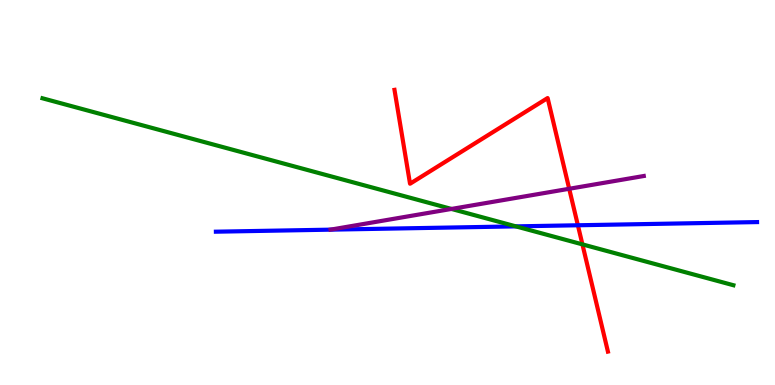[{'lines': ['blue', 'red'], 'intersections': [{'x': 7.46, 'y': 4.15}]}, {'lines': ['green', 'red'], 'intersections': [{'x': 7.52, 'y': 3.65}]}, {'lines': ['purple', 'red'], 'intersections': [{'x': 7.34, 'y': 5.1}]}, {'lines': ['blue', 'green'], 'intersections': [{'x': 6.66, 'y': 4.12}]}, {'lines': ['blue', 'purple'], 'intersections': []}, {'lines': ['green', 'purple'], 'intersections': [{'x': 5.83, 'y': 4.57}]}]